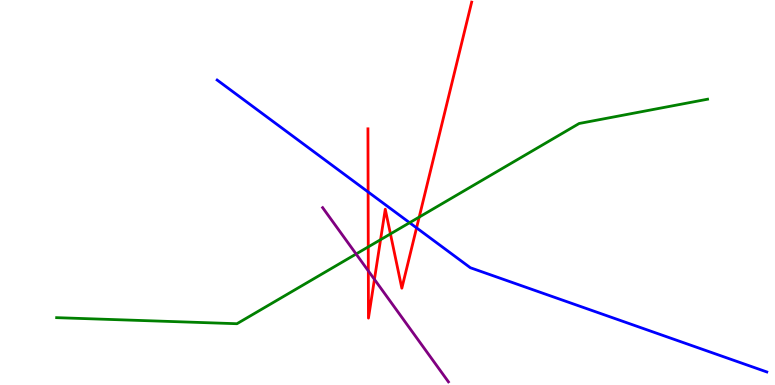[{'lines': ['blue', 'red'], 'intersections': [{'x': 4.75, 'y': 5.01}, {'x': 5.38, 'y': 4.08}]}, {'lines': ['green', 'red'], 'intersections': [{'x': 4.75, 'y': 3.59}, {'x': 4.91, 'y': 3.77}, {'x': 5.04, 'y': 3.92}, {'x': 5.41, 'y': 4.36}]}, {'lines': ['purple', 'red'], 'intersections': [{'x': 4.75, 'y': 2.96}, {'x': 4.83, 'y': 2.74}]}, {'lines': ['blue', 'green'], 'intersections': [{'x': 5.29, 'y': 4.22}]}, {'lines': ['blue', 'purple'], 'intersections': []}, {'lines': ['green', 'purple'], 'intersections': [{'x': 4.6, 'y': 3.4}]}]